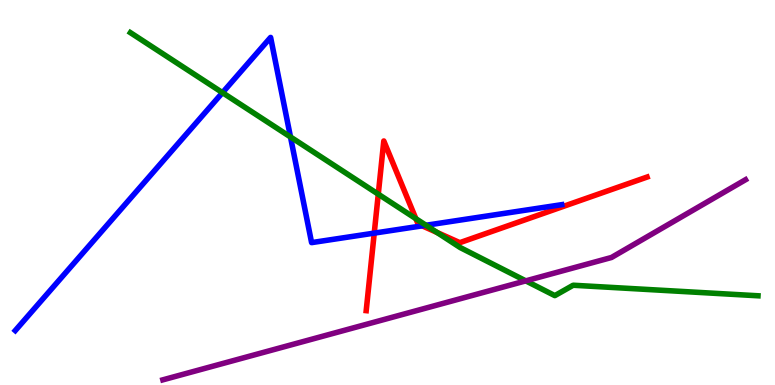[{'lines': ['blue', 'red'], 'intersections': [{'x': 4.83, 'y': 3.95}, {'x': 5.45, 'y': 4.13}]}, {'lines': ['green', 'red'], 'intersections': [{'x': 4.88, 'y': 4.96}, {'x': 5.37, 'y': 4.32}, {'x': 5.64, 'y': 3.96}]}, {'lines': ['purple', 'red'], 'intersections': []}, {'lines': ['blue', 'green'], 'intersections': [{'x': 2.87, 'y': 7.59}, {'x': 3.75, 'y': 6.44}, {'x': 5.5, 'y': 4.15}]}, {'lines': ['blue', 'purple'], 'intersections': []}, {'lines': ['green', 'purple'], 'intersections': [{'x': 6.78, 'y': 2.7}]}]